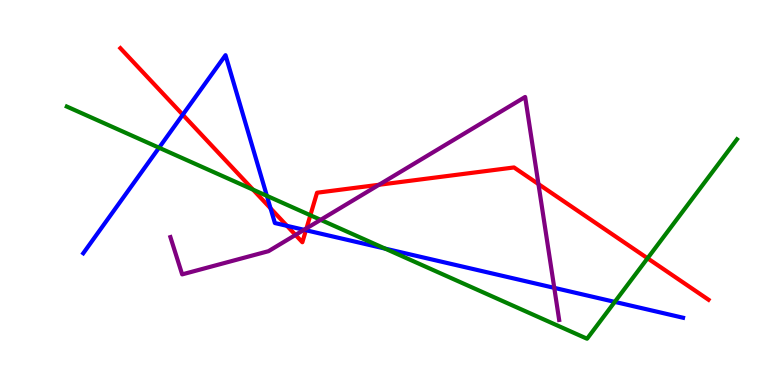[{'lines': ['blue', 'red'], 'intersections': [{'x': 2.36, 'y': 7.02}, {'x': 3.49, 'y': 4.59}, {'x': 3.7, 'y': 4.13}, {'x': 3.95, 'y': 4.02}]}, {'lines': ['green', 'red'], 'intersections': [{'x': 3.27, 'y': 5.07}, {'x': 4.0, 'y': 4.41}, {'x': 8.36, 'y': 3.29}]}, {'lines': ['purple', 'red'], 'intersections': [{'x': 3.81, 'y': 3.9}, {'x': 3.95, 'y': 4.07}, {'x': 4.89, 'y': 5.2}, {'x': 6.95, 'y': 5.22}]}, {'lines': ['blue', 'green'], 'intersections': [{'x': 2.05, 'y': 6.16}, {'x': 3.44, 'y': 4.91}, {'x': 4.97, 'y': 3.54}, {'x': 7.93, 'y': 2.16}]}, {'lines': ['blue', 'purple'], 'intersections': [{'x': 3.92, 'y': 4.03}, {'x': 7.15, 'y': 2.52}]}, {'lines': ['green', 'purple'], 'intersections': [{'x': 4.14, 'y': 4.29}]}]